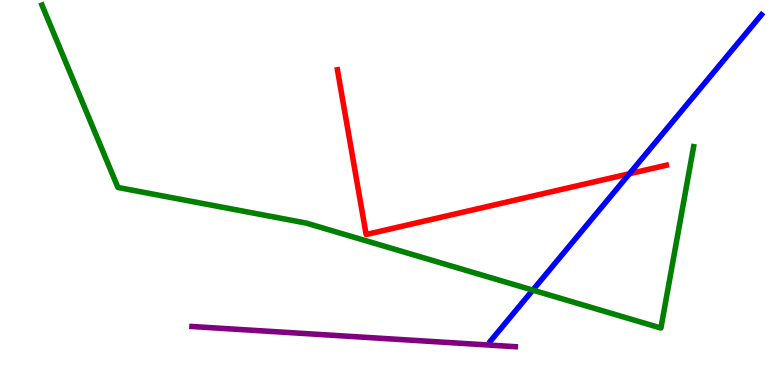[{'lines': ['blue', 'red'], 'intersections': [{'x': 8.12, 'y': 5.49}]}, {'lines': ['green', 'red'], 'intersections': []}, {'lines': ['purple', 'red'], 'intersections': []}, {'lines': ['blue', 'green'], 'intersections': [{'x': 6.87, 'y': 2.46}]}, {'lines': ['blue', 'purple'], 'intersections': []}, {'lines': ['green', 'purple'], 'intersections': []}]